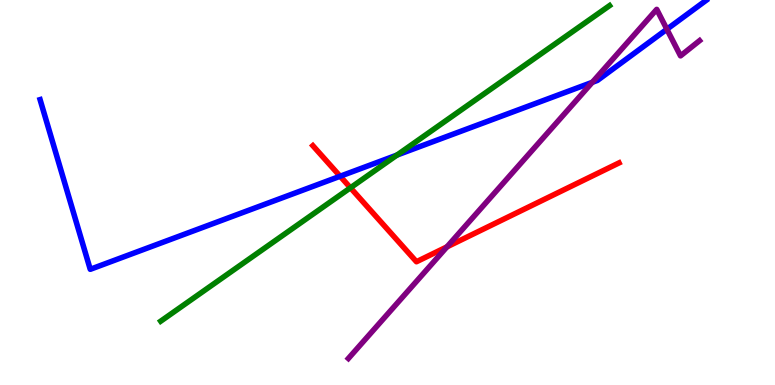[{'lines': ['blue', 'red'], 'intersections': [{'x': 4.39, 'y': 5.42}]}, {'lines': ['green', 'red'], 'intersections': [{'x': 4.52, 'y': 5.12}]}, {'lines': ['purple', 'red'], 'intersections': [{'x': 5.77, 'y': 3.59}]}, {'lines': ['blue', 'green'], 'intersections': [{'x': 5.12, 'y': 5.97}]}, {'lines': ['blue', 'purple'], 'intersections': [{'x': 7.64, 'y': 7.86}, {'x': 8.61, 'y': 9.24}]}, {'lines': ['green', 'purple'], 'intersections': []}]